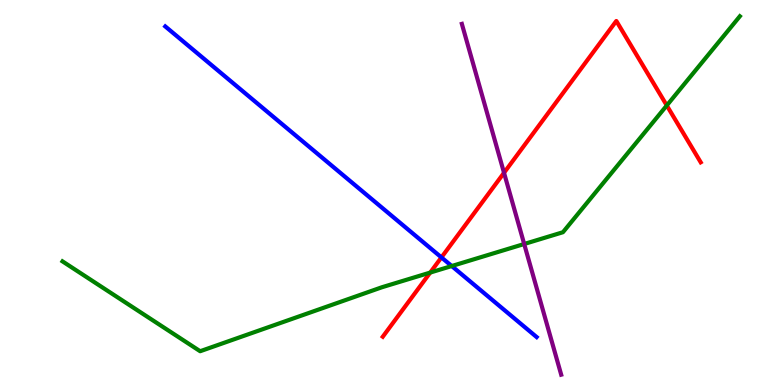[{'lines': ['blue', 'red'], 'intersections': [{'x': 5.7, 'y': 3.31}]}, {'lines': ['green', 'red'], 'intersections': [{'x': 5.55, 'y': 2.92}, {'x': 8.6, 'y': 7.26}]}, {'lines': ['purple', 'red'], 'intersections': [{'x': 6.5, 'y': 5.51}]}, {'lines': ['blue', 'green'], 'intersections': [{'x': 5.83, 'y': 3.09}]}, {'lines': ['blue', 'purple'], 'intersections': []}, {'lines': ['green', 'purple'], 'intersections': [{'x': 6.76, 'y': 3.66}]}]